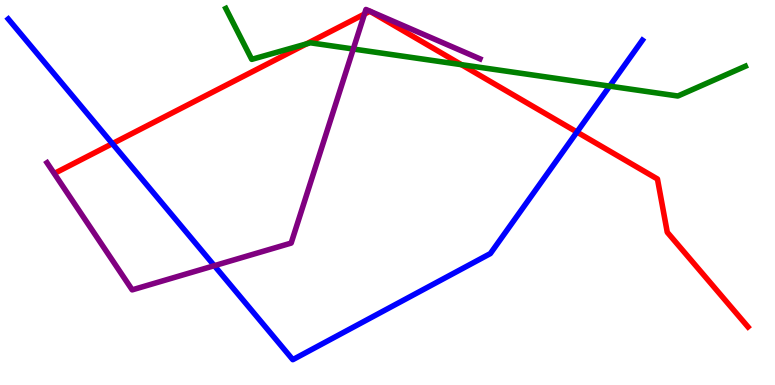[{'lines': ['blue', 'red'], 'intersections': [{'x': 1.45, 'y': 6.27}, {'x': 7.44, 'y': 6.57}]}, {'lines': ['green', 'red'], 'intersections': [{'x': 3.95, 'y': 8.86}, {'x': 5.95, 'y': 8.32}]}, {'lines': ['purple', 'red'], 'intersections': [{'x': 4.7, 'y': 9.63}]}, {'lines': ['blue', 'green'], 'intersections': [{'x': 7.87, 'y': 7.76}]}, {'lines': ['blue', 'purple'], 'intersections': [{'x': 2.77, 'y': 3.1}]}, {'lines': ['green', 'purple'], 'intersections': [{'x': 4.56, 'y': 8.73}]}]